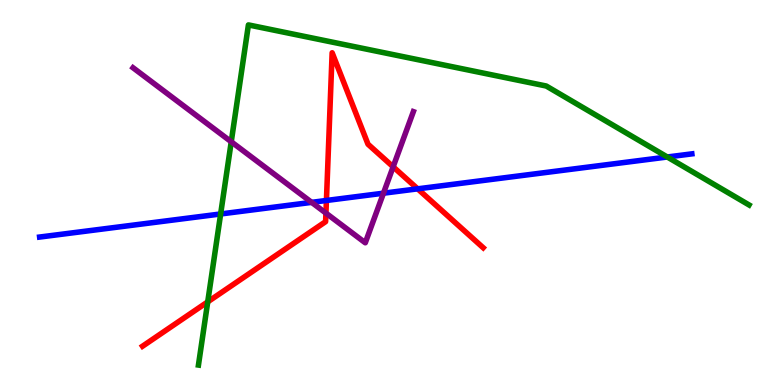[{'lines': ['blue', 'red'], 'intersections': [{'x': 4.21, 'y': 4.79}, {'x': 5.39, 'y': 5.1}]}, {'lines': ['green', 'red'], 'intersections': [{'x': 2.68, 'y': 2.16}]}, {'lines': ['purple', 'red'], 'intersections': [{'x': 4.21, 'y': 4.46}, {'x': 5.07, 'y': 5.67}]}, {'lines': ['blue', 'green'], 'intersections': [{'x': 2.85, 'y': 4.44}, {'x': 8.61, 'y': 5.92}]}, {'lines': ['blue', 'purple'], 'intersections': [{'x': 4.02, 'y': 4.74}, {'x': 4.95, 'y': 4.98}]}, {'lines': ['green', 'purple'], 'intersections': [{'x': 2.98, 'y': 6.32}]}]